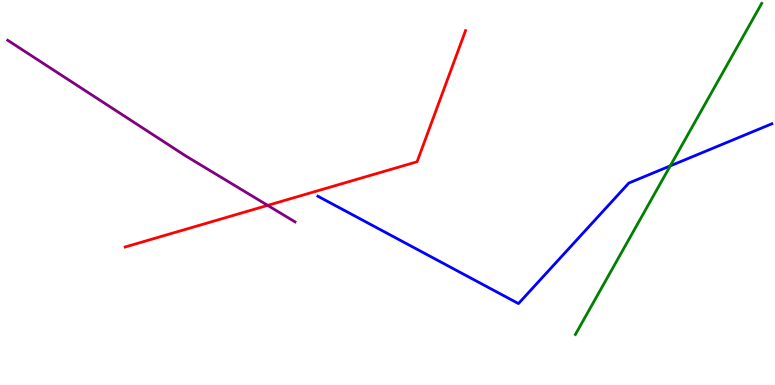[{'lines': ['blue', 'red'], 'intersections': []}, {'lines': ['green', 'red'], 'intersections': []}, {'lines': ['purple', 'red'], 'intersections': [{'x': 3.45, 'y': 4.67}]}, {'lines': ['blue', 'green'], 'intersections': [{'x': 8.65, 'y': 5.69}]}, {'lines': ['blue', 'purple'], 'intersections': []}, {'lines': ['green', 'purple'], 'intersections': []}]